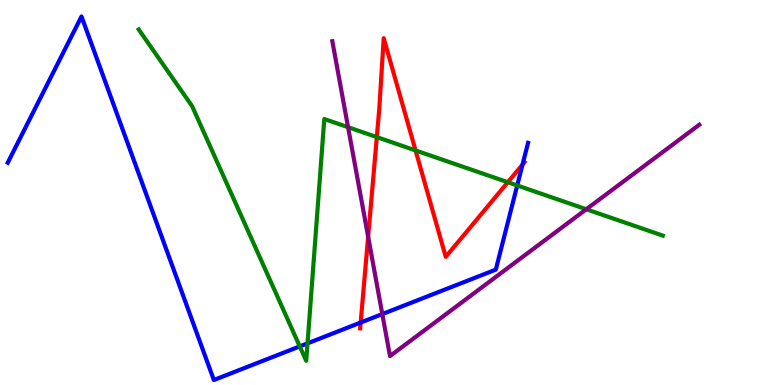[{'lines': ['blue', 'red'], 'intersections': [{'x': 4.65, 'y': 1.62}, {'x': 6.74, 'y': 5.73}]}, {'lines': ['green', 'red'], 'intersections': [{'x': 4.86, 'y': 6.44}, {'x': 5.36, 'y': 6.09}, {'x': 6.55, 'y': 5.27}]}, {'lines': ['purple', 'red'], 'intersections': [{'x': 4.75, 'y': 3.85}]}, {'lines': ['blue', 'green'], 'intersections': [{'x': 3.87, 'y': 1.0}, {'x': 3.97, 'y': 1.08}, {'x': 6.67, 'y': 5.18}]}, {'lines': ['blue', 'purple'], 'intersections': [{'x': 4.93, 'y': 1.84}]}, {'lines': ['green', 'purple'], 'intersections': [{'x': 4.49, 'y': 6.7}, {'x': 7.57, 'y': 4.56}]}]